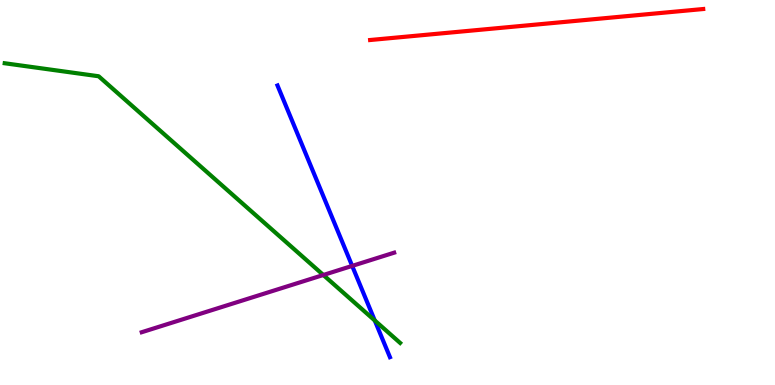[{'lines': ['blue', 'red'], 'intersections': []}, {'lines': ['green', 'red'], 'intersections': []}, {'lines': ['purple', 'red'], 'intersections': []}, {'lines': ['blue', 'green'], 'intersections': [{'x': 4.84, 'y': 1.68}]}, {'lines': ['blue', 'purple'], 'intersections': [{'x': 4.54, 'y': 3.09}]}, {'lines': ['green', 'purple'], 'intersections': [{'x': 4.17, 'y': 2.86}]}]